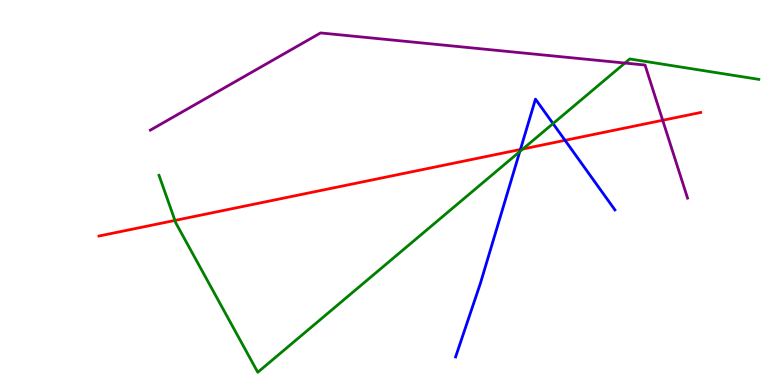[{'lines': ['blue', 'red'], 'intersections': [{'x': 6.72, 'y': 6.12}, {'x': 7.29, 'y': 6.36}]}, {'lines': ['green', 'red'], 'intersections': [{'x': 2.26, 'y': 4.27}, {'x': 6.75, 'y': 6.13}]}, {'lines': ['purple', 'red'], 'intersections': [{'x': 8.55, 'y': 6.88}]}, {'lines': ['blue', 'green'], 'intersections': [{'x': 6.71, 'y': 6.06}, {'x': 7.14, 'y': 6.79}]}, {'lines': ['blue', 'purple'], 'intersections': []}, {'lines': ['green', 'purple'], 'intersections': [{'x': 8.06, 'y': 8.36}]}]